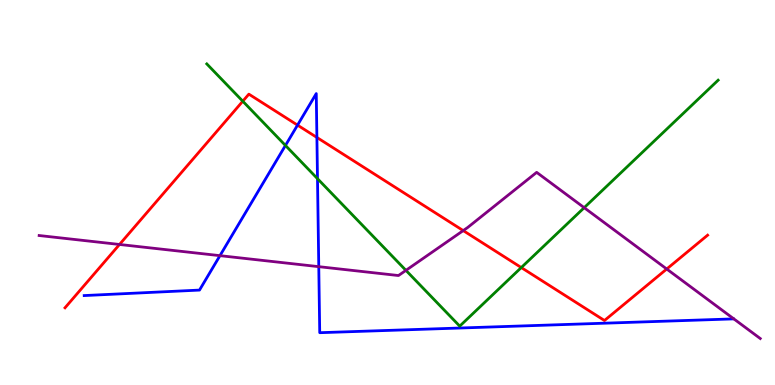[{'lines': ['blue', 'red'], 'intersections': [{'x': 3.84, 'y': 6.75}, {'x': 4.09, 'y': 6.43}]}, {'lines': ['green', 'red'], 'intersections': [{'x': 3.13, 'y': 7.37}, {'x': 6.73, 'y': 3.05}]}, {'lines': ['purple', 'red'], 'intersections': [{'x': 1.54, 'y': 3.65}, {'x': 5.98, 'y': 4.01}, {'x': 8.6, 'y': 3.01}]}, {'lines': ['blue', 'green'], 'intersections': [{'x': 3.68, 'y': 6.22}, {'x': 4.1, 'y': 5.36}]}, {'lines': ['blue', 'purple'], 'intersections': [{'x': 2.84, 'y': 3.36}, {'x': 4.11, 'y': 3.07}]}, {'lines': ['green', 'purple'], 'intersections': [{'x': 5.24, 'y': 2.98}, {'x': 7.54, 'y': 4.61}]}]